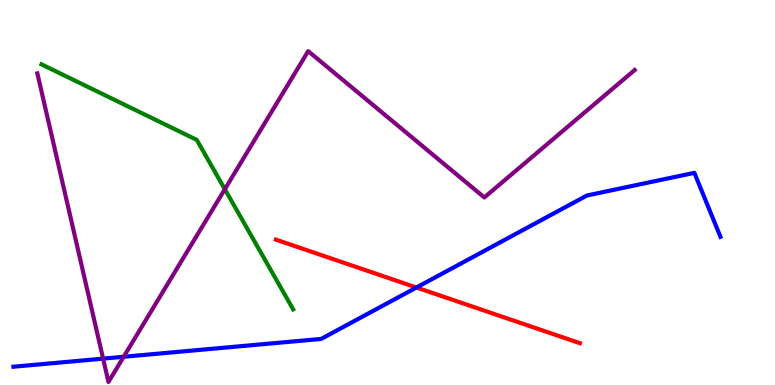[{'lines': ['blue', 'red'], 'intersections': [{'x': 5.37, 'y': 2.53}]}, {'lines': ['green', 'red'], 'intersections': []}, {'lines': ['purple', 'red'], 'intersections': []}, {'lines': ['blue', 'green'], 'intersections': []}, {'lines': ['blue', 'purple'], 'intersections': [{'x': 1.33, 'y': 0.685}, {'x': 1.6, 'y': 0.733}]}, {'lines': ['green', 'purple'], 'intersections': [{'x': 2.9, 'y': 5.08}]}]